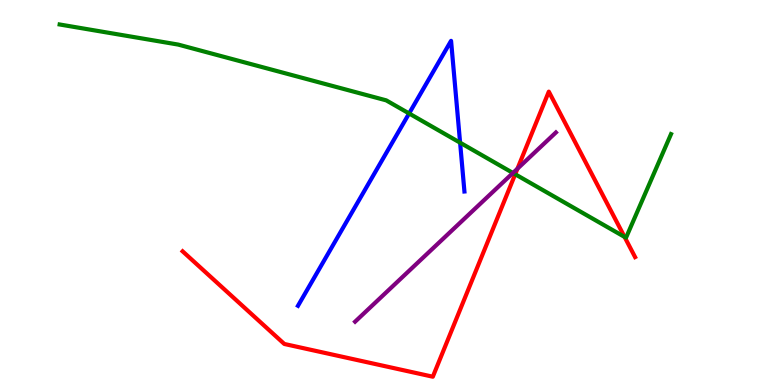[{'lines': ['blue', 'red'], 'intersections': []}, {'lines': ['green', 'red'], 'intersections': [{'x': 6.65, 'y': 5.47}, {'x': 8.06, 'y': 3.85}]}, {'lines': ['purple', 'red'], 'intersections': [{'x': 6.68, 'y': 5.62}]}, {'lines': ['blue', 'green'], 'intersections': [{'x': 5.28, 'y': 7.05}, {'x': 5.94, 'y': 6.29}]}, {'lines': ['blue', 'purple'], 'intersections': []}, {'lines': ['green', 'purple'], 'intersections': [{'x': 6.62, 'y': 5.51}]}]